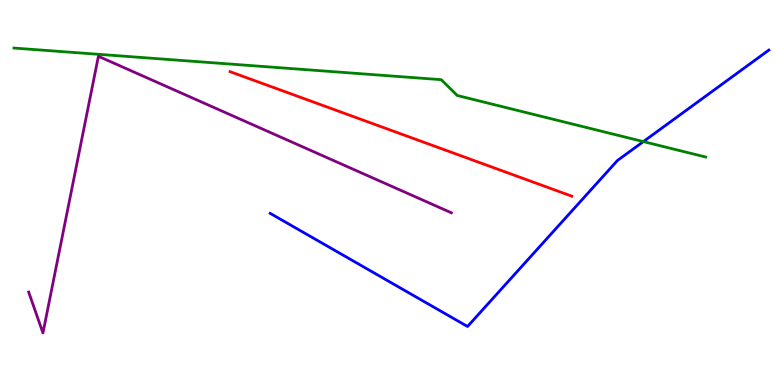[{'lines': ['blue', 'red'], 'intersections': []}, {'lines': ['green', 'red'], 'intersections': []}, {'lines': ['purple', 'red'], 'intersections': []}, {'lines': ['blue', 'green'], 'intersections': [{'x': 8.3, 'y': 6.32}]}, {'lines': ['blue', 'purple'], 'intersections': []}, {'lines': ['green', 'purple'], 'intersections': []}]